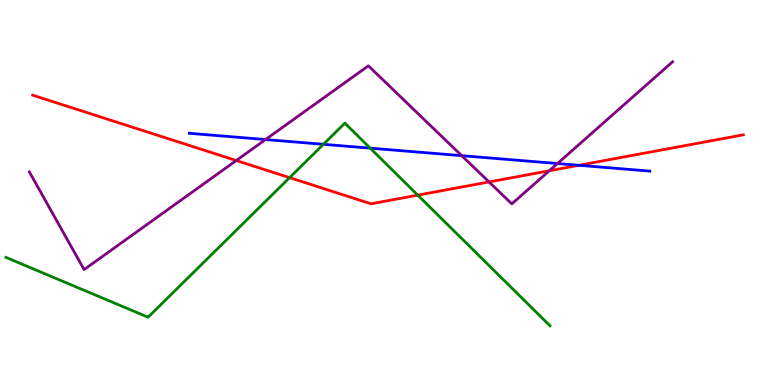[{'lines': ['blue', 'red'], 'intersections': [{'x': 7.47, 'y': 5.71}]}, {'lines': ['green', 'red'], 'intersections': [{'x': 3.74, 'y': 5.39}, {'x': 5.39, 'y': 4.93}]}, {'lines': ['purple', 'red'], 'intersections': [{'x': 3.05, 'y': 5.83}, {'x': 6.31, 'y': 5.27}, {'x': 7.09, 'y': 5.56}]}, {'lines': ['blue', 'green'], 'intersections': [{'x': 4.17, 'y': 6.25}, {'x': 4.78, 'y': 6.15}]}, {'lines': ['blue', 'purple'], 'intersections': [{'x': 3.43, 'y': 6.38}, {'x': 5.96, 'y': 5.96}, {'x': 7.19, 'y': 5.75}]}, {'lines': ['green', 'purple'], 'intersections': []}]